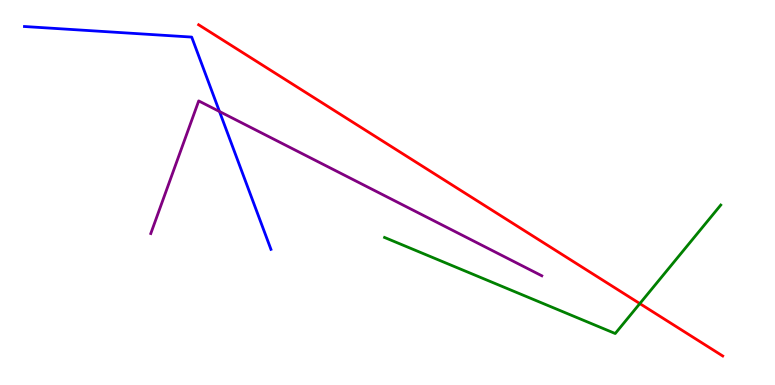[{'lines': ['blue', 'red'], 'intersections': []}, {'lines': ['green', 'red'], 'intersections': [{'x': 8.26, 'y': 2.11}]}, {'lines': ['purple', 'red'], 'intersections': []}, {'lines': ['blue', 'green'], 'intersections': []}, {'lines': ['blue', 'purple'], 'intersections': [{'x': 2.83, 'y': 7.1}]}, {'lines': ['green', 'purple'], 'intersections': []}]